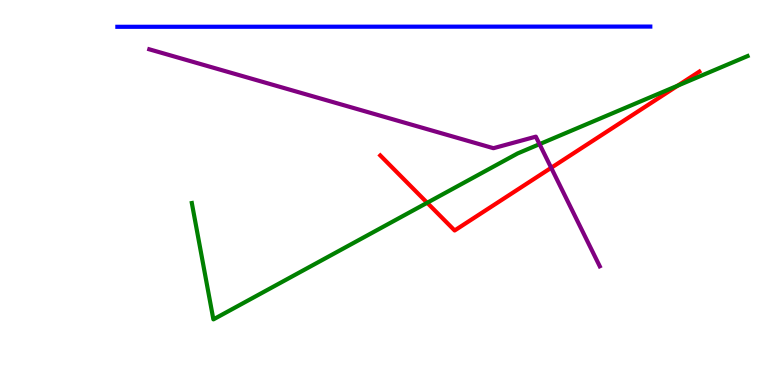[{'lines': ['blue', 'red'], 'intersections': []}, {'lines': ['green', 'red'], 'intersections': [{'x': 5.51, 'y': 4.73}, {'x': 8.75, 'y': 7.78}]}, {'lines': ['purple', 'red'], 'intersections': [{'x': 7.11, 'y': 5.64}]}, {'lines': ['blue', 'green'], 'intersections': []}, {'lines': ['blue', 'purple'], 'intersections': []}, {'lines': ['green', 'purple'], 'intersections': [{'x': 6.96, 'y': 6.26}]}]